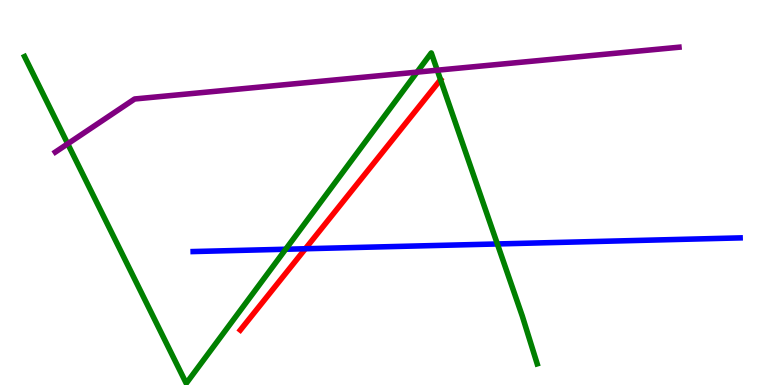[{'lines': ['blue', 'red'], 'intersections': [{'x': 3.94, 'y': 3.54}]}, {'lines': ['green', 'red'], 'intersections': [{'x': 5.68, 'y': 7.93}]}, {'lines': ['purple', 'red'], 'intersections': []}, {'lines': ['blue', 'green'], 'intersections': [{'x': 3.69, 'y': 3.53}, {'x': 6.42, 'y': 3.66}]}, {'lines': ['blue', 'purple'], 'intersections': []}, {'lines': ['green', 'purple'], 'intersections': [{'x': 0.874, 'y': 6.27}, {'x': 5.38, 'y': 8.13}, {'x': 5.64, 'y': 8.18}]}]